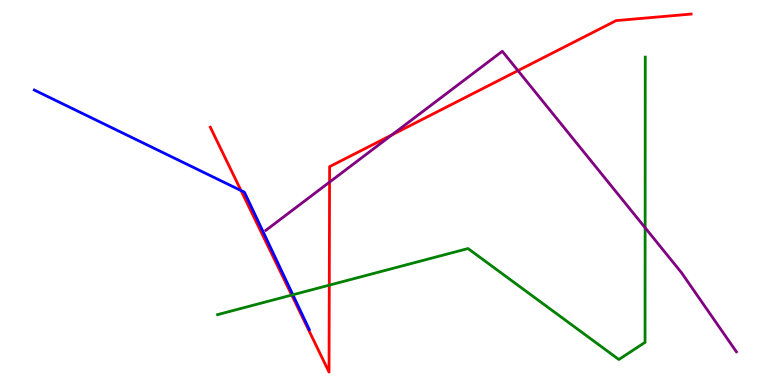[{'lines': ['blue', 'red'], 'intersections': [{'x': 3.11, 'y': 5.05}]}, {'lines': ['green', 'red'], 'intersections': [{'x': 3.76, 'y': 2.34}, {'x': 4.25, 'y': 2.59}]}, {'lines': ['purple', 'red'], 'intersections': [{'x': 4.25, 'y': 5.27}, {'x': 5.06, 'y': 6.5}, {'x': 6.68, 'y': 8.17}]}, {'lines': ['blue', 'green'], 'intersections': [{'x': 3.78, 'y': 2.34}]}, {'lines': ['blue', 'purple'], 'intersections': []}, {'lines': ['green', 'purple'], 'intersections': [{'x': 8.32, 'y': 4.08}]}]